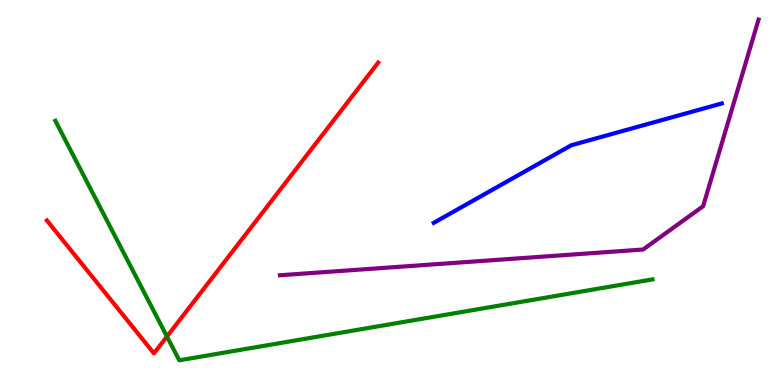[{'lines': ['blue', 'red'], 'intersections': []}, {'lines': ['green', 'red'], 'intersections': [{'x': 2.15, 'y': 1.26}]}, {'lines': ['purple', 'red'], 'intersections': []}, {'lines': ['blue', 'green'], 'intersections': []}, {'lines': ['blue', 'purple'], 'intersections': []}, {'lines': ['green', 'purple'], 'intersections': []}]